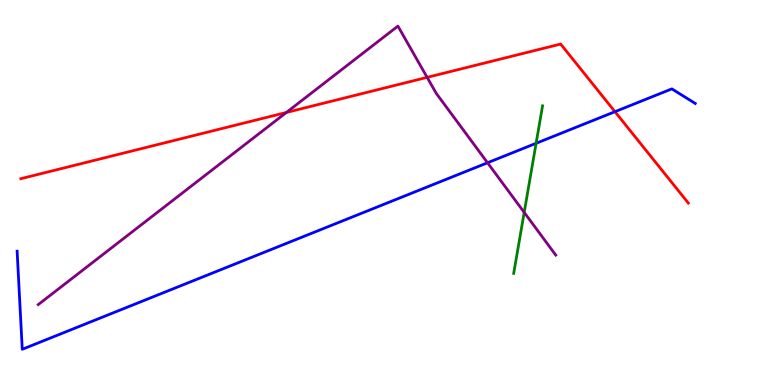[{'lines': ['blue', 'red'], 'intersections': [{'x': 7.93, 'y': 7.1}]}, {'lines': ['green', 'red'], 'intersections': []}, {'lines': ['purple', 'red'], 'intersections': [{'x': 3.7, 'y': 7.08}, {'x': 5.51, 'y': 7.99}]}, {'lines': ['blue', 'green'], 'intersections': [{'x': 6.92, 'y': 6.28}]}, {'lines': ['blue', 'purple'], 'intersections': [{'x': 6.29, 'y': 5.77}]}, {'lines': ['green', 'purple'], 'intersections': [{'x': 6.76, 'y': 4.48}]}]